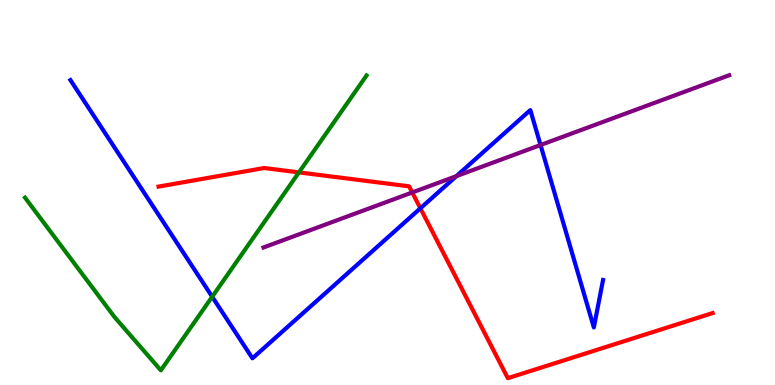[{'lines': ['blue', 'red'], 'intersections': [{'x': 5.42, 'y': 4.59}]}, {'lines': ['green', 'red'], 'intersections': [{'x': 3.86, 'y': 5.52}]}, {'lines': ['purple', 'red'], 'intersections': [{'x': 5.32, 'y': 5.0}]}, {'lines': ['blue', 'green'], 'intersections': [{'x': 2.74, 'y': 2.29}]}, {'lines': ['blue', 'purple'], 'intersections': [{'x': 5.89, 'y': 5.43}, {'x': 6.97, 'y': 6.23}]}, {'lines': ['green', 'purple'], 'intersections': []}]